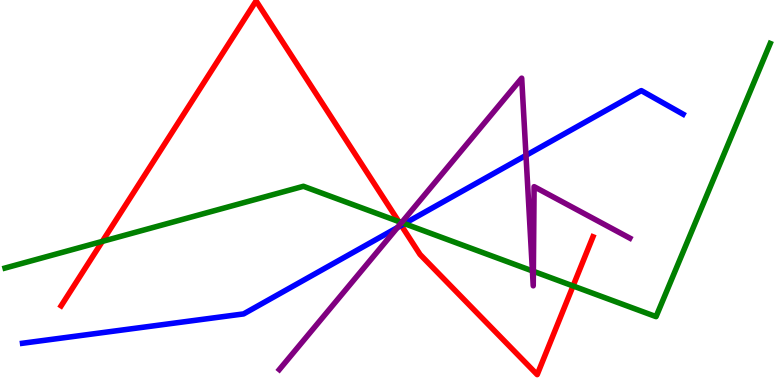[{'lines': ['blue', 'red'], 'intersections': [{'x': 5.18, 'y': 4.15}]}, {'lines': ['green', 'red'], 'intersections': [{'x': 1.32, 'y': 3.73}, {'x': 5.15, 'y': 4.25}, {'x': 7.39, 'y': 2.57}]}, {'lines': ['purple', 'red'], 'intersections': [{'x': 5.17, 'y': 4.18}]}, {'lines': ['blue', 'green'], 'intersections': [{'x': 5.22, 'y': 4.19}]}, {'lines': ['blue', 'purple'], 'intersections': [{'x': 5.13, 'y': 4.09}, {'x': 6.79, 'y': 5.96}]}, {'lines': ['green', 'purple'], 'intersections': [{'x': 5.18, 'y': 4.22}, {'x': 6.87, 'y': 2.96}, {'x': 6.88, 'y': 2.95}]}]